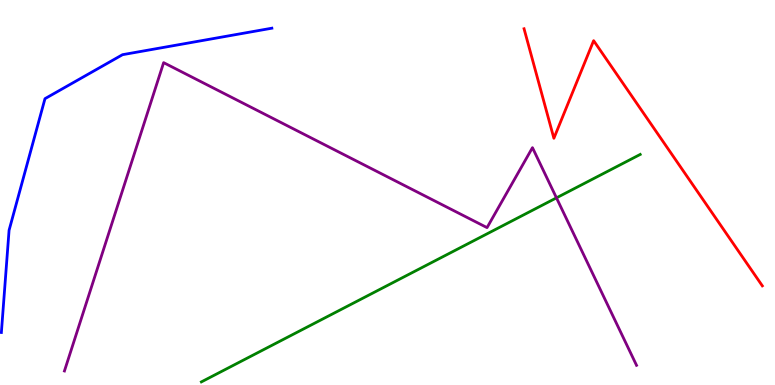[{'lines': ['blue', 'red'], 'intersections': []}, {'lines': ['green', 'red'], 'intersections': []}, {'lines': ['purple', 'red'], 'intersections': []}, {'lines': ['blue', 'green'], 'intersections': []}, {'lines': ['blue', 'purple'], 'intersections': []}, {'lines': ['green', 'purple'], 'intersections': [{'x': 7.18, 'y': 4.86}]}]